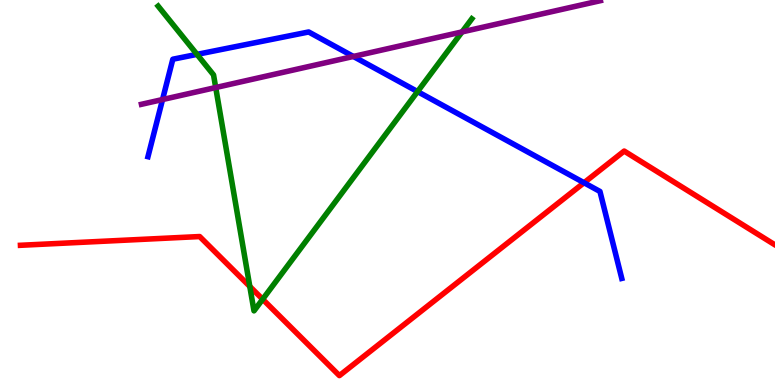[{'lines': ['blue', 'red'], 'intersections': [{'x': 7.54, 'y': 5.25}]}, {'lines': ['green', 'red'], 'intersections': [{'x': 3.22, 'y': 2.56}, {'x': 3.39, 'y': 2.23}]}, {'lines': ['purple', 'red'], 'intersections': []}, {'lines': ['blue', 'green'], 'intersections': [{'x': 2.54, 'y': 8.59}, {'x': 5.39, 'y': 7.62}]}, {'lines': ['blue', 'purple'], 'intersections': [{'x': 2.1, 'y': 7.41}, {'x': 4.56, 'y': 8.53}]}, {'lines': ['green', 'purple'], 'intersections': [{'x': 2.78, 'y': 7.73}, {'x': 5.96, 'y': 9.17}]}]